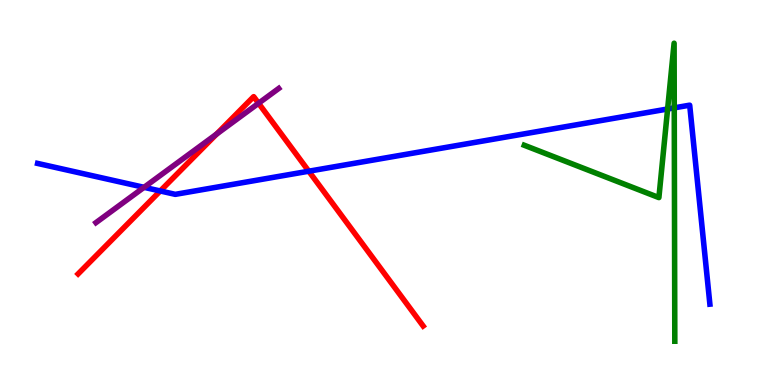[{'lines': ['blue', 'red'], 'intersections': [{'x': 2.07, 'y': 5.04}, {'x': 3.98, 'y': 5.55}]}, {'lines': ['green', 'red'], 'intersections': []}, {'lines': ['purple', 'red'], 'intersections': [{'x': 2.79, 'y': 6.52}, {'x': 3.34, 'y': 7.32}]}, {'lines': ['blue', 'green'], 'intersections': [{'x': 8.61, 'y': 7.17}, {'x': 8.7, 'y': 7.2}]}, {'lines': ['blue', 'purple'], 'intersections': [{'x': 1.86, 'y': 5.13}]}, {'lines': ['green', 'purple'], 'intersections': []}]